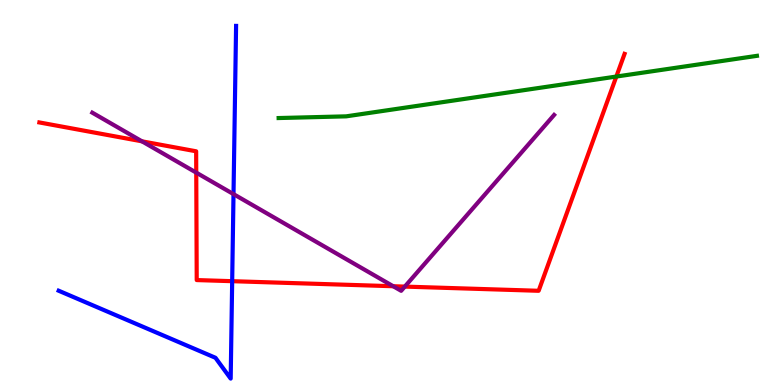[{'lines': ['blue', 'red'], 'intersections': [{'x': 3.0, 'y': 2.7}]}, {'lines': ['green', 'red'], 'intersections': [{'x': 7.95, 'y': 8.01}]}, {'lines': ['purple', 'red'], 'intersections': [{'x': 1.83, 'y': 6.33}, {'x': 2.53, 'y': 5.52}, {'x': 5.07, 'y': 2.57}, {'x': 5.22, 'y': 2.56}]}, {'lines': ['blue', 'green'], 'intersections': []}, {'lines': ['blue', 'purple'], 'intersections': [{'x': 3.01, 'y': 4.96}]}, {'lines': ['green', 'purple'], 'intersections': []}]